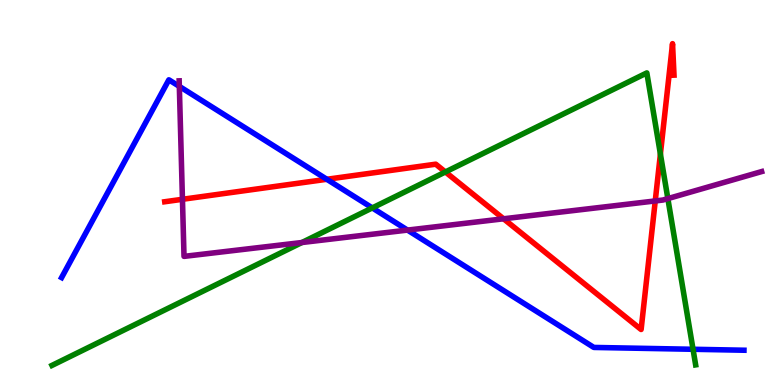[{'lines': ['blue', 'red'], 'intersections': [{'x': 4.22, 'y': 5.34}]}, {'lines': ['green', 'red'], 'intersections': [{'x': 5.75, 'y': 5.53}, {'x': 8.52, 'y': 6.0}]}, {'lines': ['purple', 'red'], 'intersections': [{'x': 2.35, 'y': 4.82}, {'x': 6.5, 'y': 4.32}, {'x': 8.45, 'y': 4.78}]}, {'lines': ['blue', 'green'], 'intersections': [{'x': 4.8, 'y': 4.6}, {'x': 8.94, 'y': 0.928}]}, {'lines': ['blue', 'purple'], 'intersections': [{'x': 2.31, 'y': 7.76}, {'x': 5.26, 'y': 4.02}]}, {'lines': ['green', 'purple'], 'intersections': [{'x': 3.9, 'y': 3.7}, {'x': 8.62, 'y': 4.84}]}]